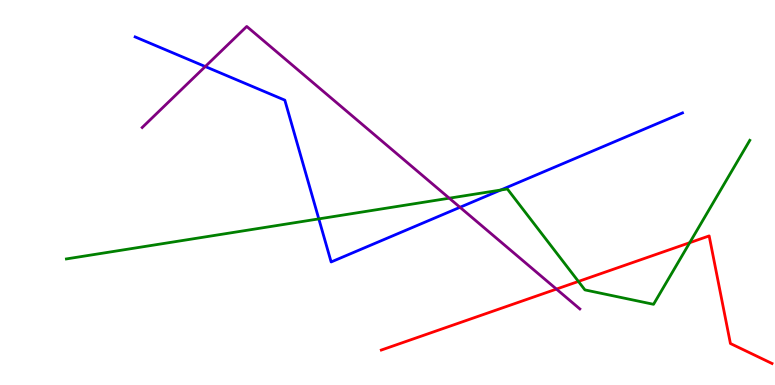[{'lines': ['blue', 'red'], 'intersections': []}, {'lines': ['green', 'red'], 'intersections': [{'x': 7.46, 'y': 2.69}, {'x': 8.9, 'y': 3.7}]}, {'lines': ['purple', 'red'], 'intersections': [{'x': 7.18, 'y': 2.49}]}, {'lines': ['blue', 'green'], 'intersections': [{'x': 4.11, 'y': 4.31}, {'x': 6.46, 'y': 5.06}]}, {'lines': ['blue', 'purple'], 'intersections': [{'x': 2.65, 'y': 8.27}, {'x': 5.94, 'y': 4.62}]}, {'lines': ['green', 'purple'], 'intersections': [{'x': 5.8, 'y': 4.85}]}]